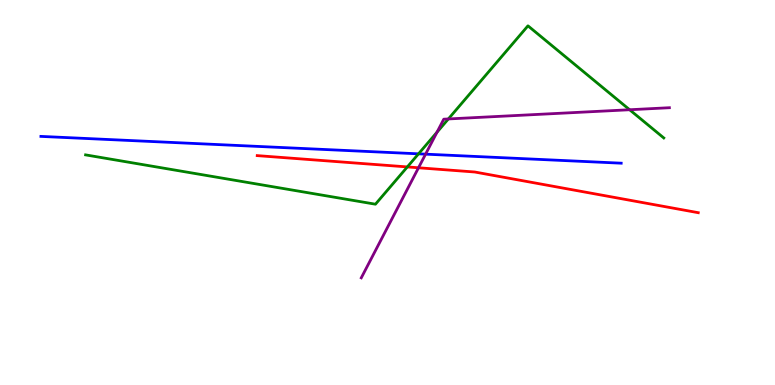[{'lines': ['blue', 'red'], 'intersections': []}, {'lines': ['green', 'red'], 'intersections': [{'x': 5.26, 'y': 5.66}]}, {'lines': ['purple', 'red'], 'intersections': [{'x': 5.4, 'y': 5.64}]}, {'lines': ['blue', 'green'], 'intersections': [{'x': 5.4, 'y': 6.0}]}, {'lines': ['blue', 'purple'], 'intersections': [{'x': 5.49, 'y': 6.0}]}, {'lines': ['green', 'purple'], 'intersections': [{'x': 5.64, 'y': 6.57}, {'x': 5.79, 'y': 6.91}, {'x': 8.12, 'y': 7.15}]}]